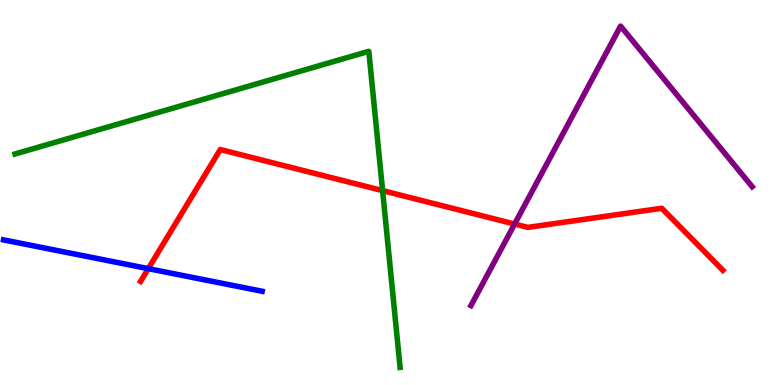[{'lines': ['blue', 'red'], 'intersections': [{'x': 1.91, 'y': 3.02}]}, {'lines': ['green', 'red'], 'intersections': [{'x': 4.94, 'y': 5.05}]}, {'lines': ['purple', 'red'], 'intersections': [{'x': 6.64, 'y': 4.18}]}, {'lines': ['blue', 'green'], 'intersections': []}, {'lines': ['blue', 'purple'], 'intersections': []}, {'lines': ['green', 'purple'], 'intersections': []}]